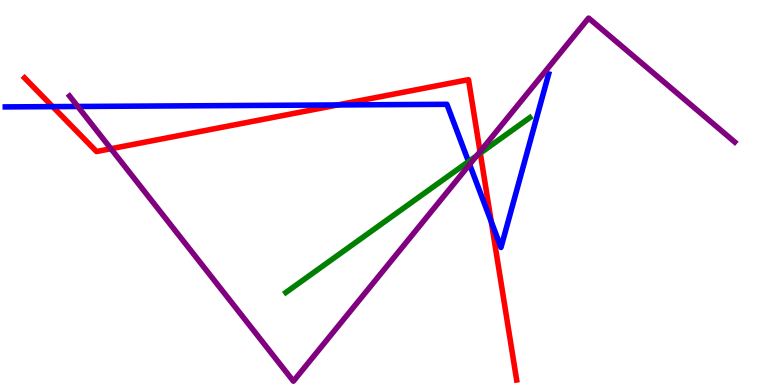[{'lines': ['blue', 'red'], 'intersections': [{'x': 0.679, 'y': 7.23}, {'x': 4.36, 'y': 7.27}, {'x': 6.34, 'y': 4.24}]}, {'lines': ['green', 'red'], 'intersections': [{'x': 6.2, 'y': 6.02}]}, {'lines': ['purple', 'red'], 'intersections': [{'x': 1.43, 'y': 6.14}, {'x': 6.19, 'y': 6.06}]}, {'lines': ['blue', 'green'], 'intersections': [{'x': 6.05, 'y': 5.8}]}, {'lines': ['blue', 'purple'], 'intersections': [{'x': 1.0, 'y': 7.23}, {'x': 6.06, 'y': 5.73}]}, {'lines': ['green', 'purple'], 'intersections': [{'x': 6.15, 'y': 5.96}]}]